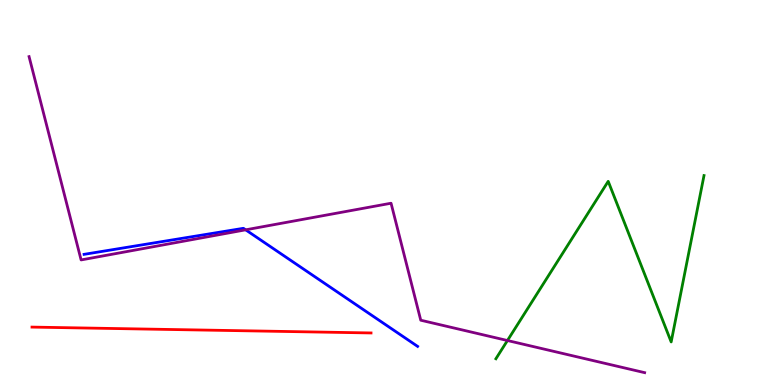[{'lines': ['blue', 'red'], 'intersections': []}, {'lines': ['green', 'red'], 'intersections': []}, {'lines': ['purple', 'red'], 'intersections': []}, {'lines': ['blue', 'green'], 'intersections': []}, {'lines': ['blue', 'purple'], 'intersections': [{'x': 3.17, 'y': 4.03}]}, {'lines': ['green', 'purple'], 'intersections': [{'x': 6.55, 'y': 1.16}]}]